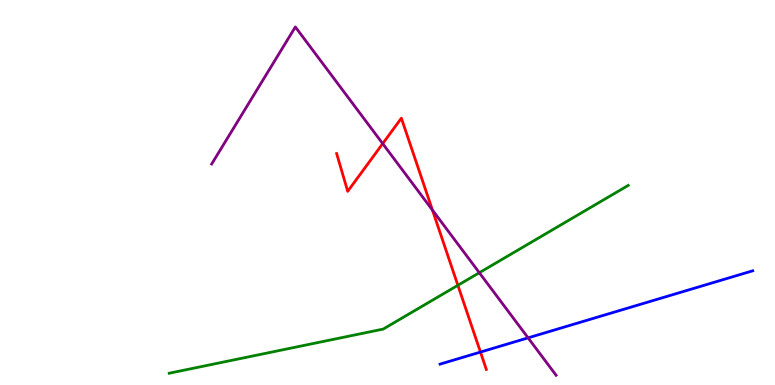[{'lines': ['blue', 'red'], 'intersections': [{'x': 6.2, 'y': 0.855}]}, {'lines': ['green', 'red'], 'intersections': [{'x': 5.91, 'y': 2.59}]}, {'lines': ['purple', 'red'], 'intersections': [{'x': 4.94, 'y': 6.27}, {'x': 5.58, 'y': 4.54}]}, {'lines': ['blue', 'green'], 'intersections': []}, {'lines': ['blue', 'purple'], 'intersections': [{'x': 6.81, 'y': 1.22}]}, {'lines': ['green', 'purple'], 'intersections': [{'x': 6.18, 'y': 2.92}]}]